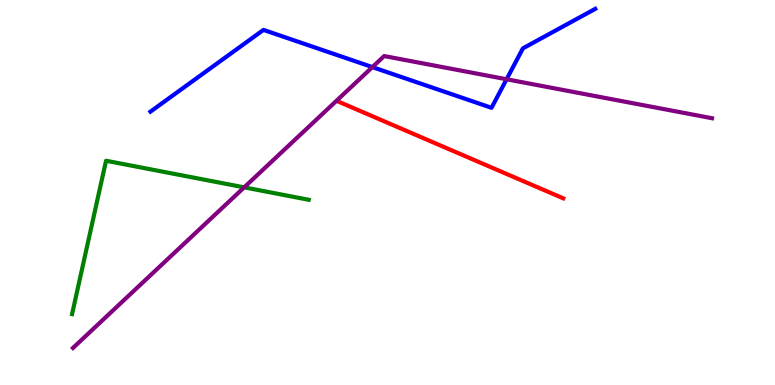[{'lines': ['blue', 'red'], 'intersections': []}, {'lines': ['green', 'red'], 'intersections': []}, {'lines': ['purple', 'red'], 'intersections': []}, {'lines': ['blue', 'green'], 'intersections': []}, {'lines': ['blue', 'purple'], 'intersections': [{'x': 4.81, 'y': 8.26}, {'x': 6.54, 'y': 7.94}]}, {'lines': ['green', 'purple'], 'intersections': [{'x': 3.15, 'y': 5.13}]}]